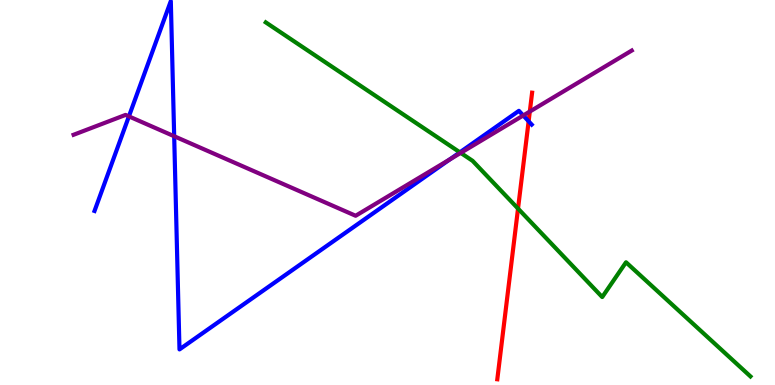[{'lines': ['blue', 'red'], 'intersections': [{'x': 6.82, 'y': 6.85}]}, {'lines': ['green', 'red'], 'intersections': [{'x': 6.68, 'y': 4.58}]}, {'lines': ['purple', 'red'], 'intersections': [{'x': 6.84, 'y': 7.1}]}, {'lines': ['blue', 'green'], 'intersections': [{'x': 5.93, 'y': 6.04}]}, {'lines': ['blue', 'purple'], 'intersections': [{'x': 1.66, 'y': 6.98}, {'x': 2.25, 'y': 6.46}, {'x': 5.8, 'y': 5.86}, {'x': 6.75, 'y': 7.0}]}, {'lines': ['green', 'purple'], 'intersections': [{'x': 5.94, 'y': 6.03}]}]